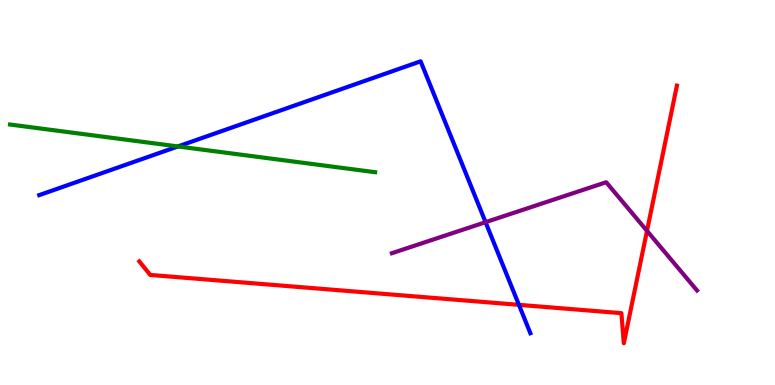[{'lines': ['blue', 'red'], 'intersections': [{'x': 6.7, 'y': 2.08}]}, {'lines': ['green', 'red'], 'intersections': []}, {'lines': ['purple', 'red'], 'intersections': [{'x': 8.35, 'y': 4.0}]}, {'lines': ['blue', 'green'], 'intersections': [{'x': 2.3, 'y': 6.2}]}, {'lines': ['blue', 'purple'], 'intersections': [{'x': 6.27, 'y': 4.23}]}, {'lines': ['green', 'purple'], 'intersections': []}]